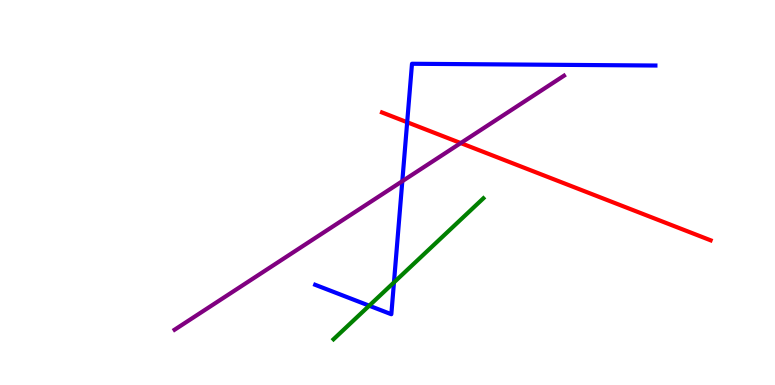[{'lines': ['blue', 'red'], 'intersections': [{'x': 5.25, 'y': 6.83}]}, {'lines': ['green', 'red'], 'intersections': []}, {'lines': ['purple', 'red'], 'intersections': [{'x': 5.94, 'y': 6.28}]}, {'lines': ['blue', 'green'], 'intersections': [{'x': 4.76, 'y': 2.06}, {'x': 5.08, 'y': 2.66}]}, {'lines': ['blue', 'purple'], 'intersections': [{'x': 5.19, 'y': 5.29}]}, {'lines': ['green', 'purple'], 'intersections': []}]